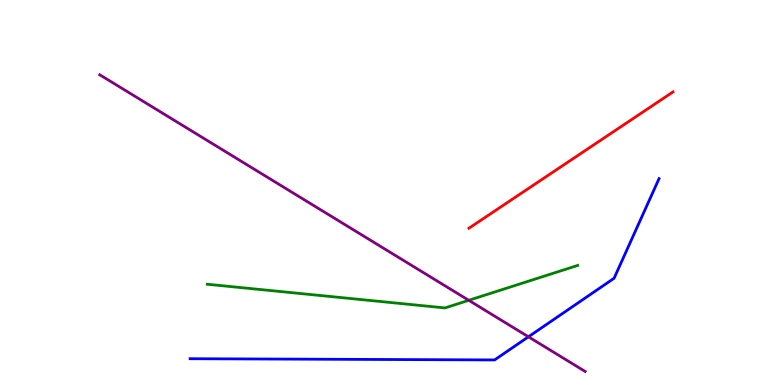[{'lines': ['blue', 'red'], 'intersections': []}, {'lines': ['green', 'red'], 'intersections': []}, {'lines': ['purple', 'red'], 'intersections': []}, {'lines': ['blue', 'green'], 'intersections': []}, {'lines': ['blue', 'purple'], 'intersections': [{'x': 6.82, 'y': 1.25}]}, {'lines': ['green', 'purple'], 'intersections': [{'x': 6.05, 'y': 2.2}]}]